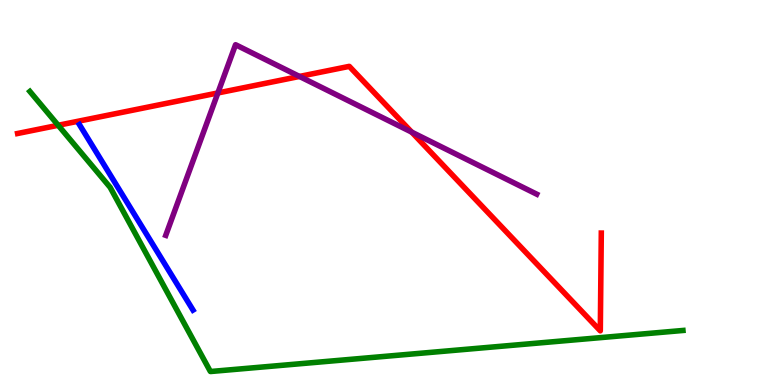[{'lines': ['blue', 'red'], 'intersections': []}, {'lines': ['green', 'red'], 'intersections': [{'x': 0.751, 'y': 6.75}]}, {'lines': ['purple', 'red'], 'intersections': [{'x': 2.81, 'y': 7.59}, {'x': 3.86, 'y': 8.01}, {'x': 5.31, 'y': 6.57}]}, {'lines': ['blue', 'green'], 'intersections': []}, {'lines': ['blue', 'purple'], 'intersections': []}, {'lines': ['green', 'purple'], 'intersections': []}]